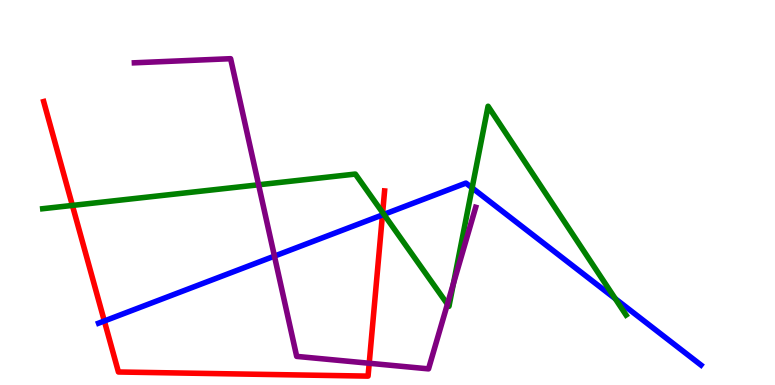[{'lines': ['blue', 'red'], 'intersections': [{'x': 1.35, 'y': 1.66}, {'x': 4.93, 'y': 4.42}]}, {'lines': ['green', 'red'], 'intersections': [{'x': 0.934, 'y': 4.66}, {'x': 4.94, 'y': 4.48}]}, {'lines': ['purple', 'red'], 'intersections': [{'x': 4.76, 'y': 0.565}]}, {'lines': ['blue', 'green'], 'intersections': [{'x': 4.95, 'y': 4.43}, {'x': 6.09, 'y': 5.12}, {'x': 7.94, 'y': 2.24}]}, {'lines': ['blue', 'purple'], 'intersections': [{'x': 3.54, 'y': 3.35}]}, {'lines': ['green', 'purple'], 'intersections': [{'x': 3.34, 'y': 5.2}, {'x': 5.77, 'y': 2.1}, {'x': 5.85, 'y': 2.63}]}]